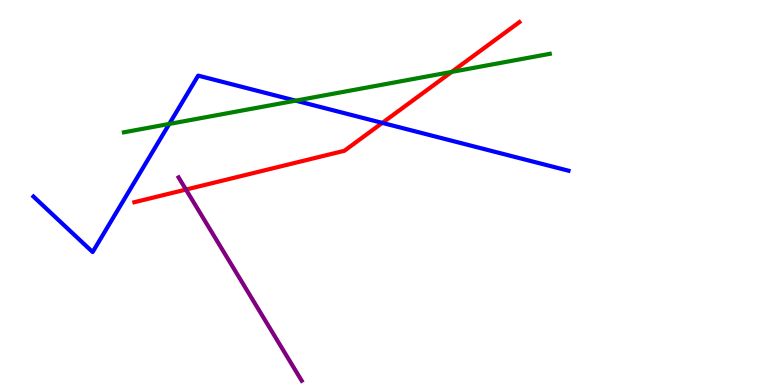[{'lines': ['blue', 'red'], 'intersections': [{'x': 4.93, 'y': 6.81}]}, {'lines': ['green', 'red'], 'intersections': [{'x': 5.83, 'y': 8.13}]}, {'lines': ['purple', 'red'], 'intersections': [{'x': 2.4, 'y': 5.08}]}, {'lines': ['blue', 'green'], 'intersections': [{'x': 2.18, 'y': 6.78}, {'x': 3.82, 'y': 7.39}]}, {'lines': ['blue', 'purple'], 'intersections': []}, {'lines': ['green', 'purple'], 'intersections': []}]